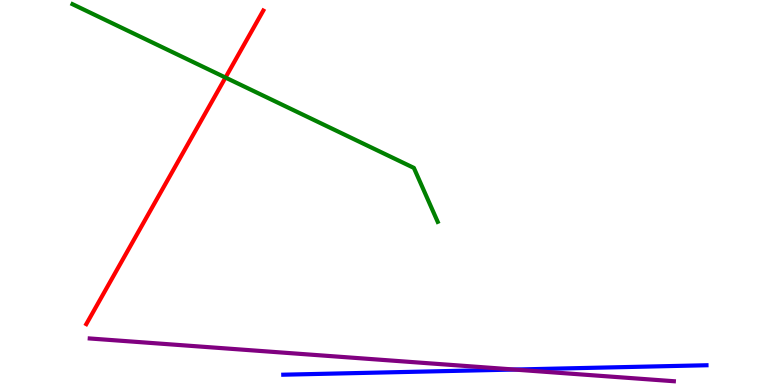[{'lines': ['blue', 'red'], 'intersections': []}, {'lines': ['green', 'red'], 'intersections': [{'x': 2.91, 'y': 7.99}]}, {'lines': ['purple', 'red'], 'intersections': []}, {'lines': ['blue', 'green'], 'intersections': []}, {'lines': ['blue', 'purple'], 'intersections': [{'x': 6.64, 'y': 0.401}]}, {'lines': ['green', 'purple'], 'intersections': []}]